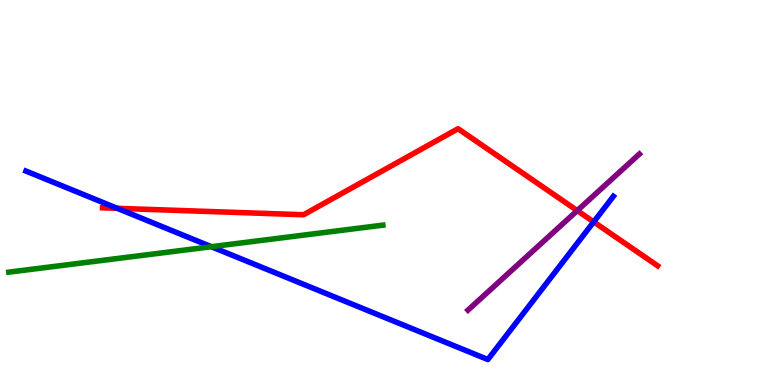[{'lines': ['blue', 'red'], 'intersections': [{'x': 1.51, 'y': 4.59}, {'x': 7.66, 'y': 4.24}]}, {'lines': ['green', 'red'], 'intersections': []}, {'lines': ['purple', 'red'], 'intersections': [{'x': 7.45, 'y': 4.53}]}, {'lines': ['blue', 'green'], 'intersections': [{'x': 2.73, 'y': 3.59}]}, {'lines': ['blue', 'purple'], 'intersections': []}, {'lines': ['green', 'purple'], 'intersections': []}]